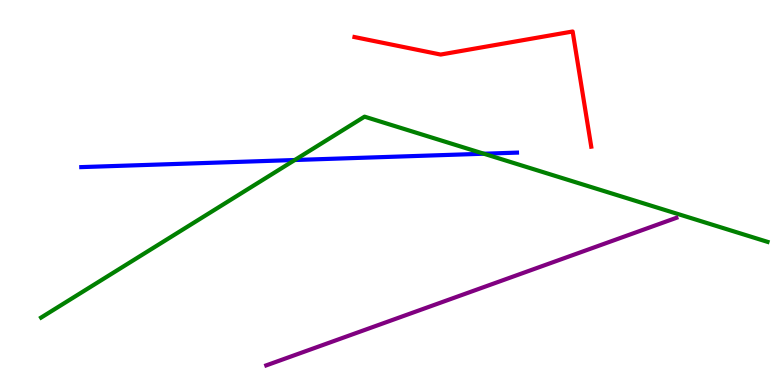[{'lines': ['blue', 'red'], 'intersections': []}, {'lines': ['green', 'red'], 'intersections': []}, {'lines': ['purple', 'red'], 'intersections': []}, {'lines': ['blue', 'green'], 'intersections': [{'x': 3.8, 'y': 5.84}, {'x': 6.24, 'y': 6.01}]}, {'lines': ['blue', 'purple'], 'intersections': []}, {'lines': ['green', 'purple'], 'intersections': []}]